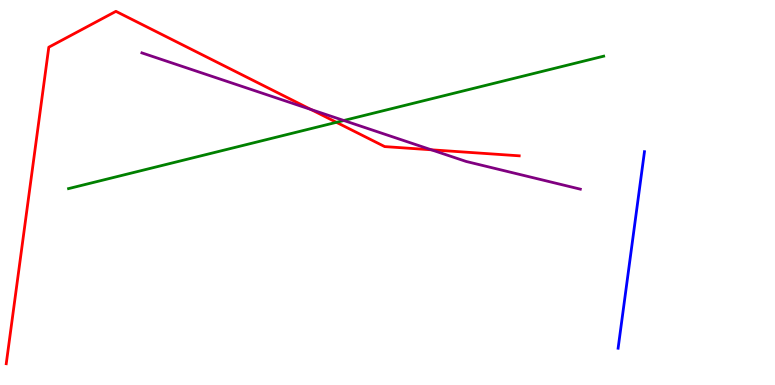[{'lines': ['blue', 'red'], 'intersections': []}, {'lines': ['green', 'red'], 'intersections': [{'x': 4.34, 'y': 6.82}]}, {'lines': ['purple', 'red'], 'intersections': [{'x': 4.01, 'y': 7.16}, {'x': 5.57, 'y': 6.11}]}, {'lines': ['blue', 'green'], 'intersections': []}, {'lines': ['blue', 'purple'], 'intersections': []}, {'lines': ['green', 'purple'], 'intersections': [{'x': 4.44, 'y': 6.87}]}]